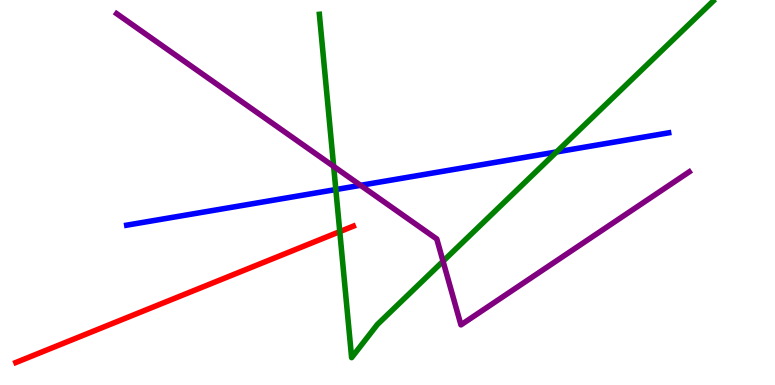[{'lines': ['blue', 'red'], 'intersections': []}, {'lines': ['green', 'red'], 'intersections': [{'x': 4.38, 'y': 3.98}]}, {'lines': ['purple', 'red'], 'intersections': []}, {'lines': ['blue', 'green'], 'intersections': [{'x': 4.33, 'y': 5.08}, {'x': 7.18, 'y': 6.05}]}, {'lines': ['blue', 'purple'], 'intersections': [{'x': 4.65, 'y': 5.19}]}, {'lines': ['green', 'purple'], 'intersections': [{'x': 4.31, 'y': 5.68}, {'x': 5.72, 'y': 3.21}]}]